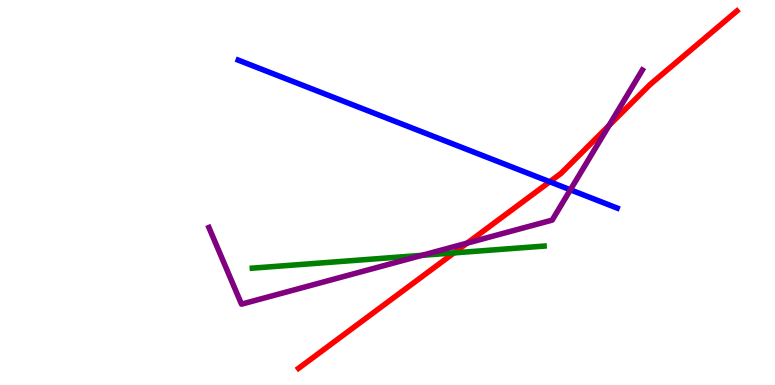[{'lines': ['blue', 'red'], 'intersections': [{'x': 7.09, 'y': 5.28}]}, {'lines': ['green', 'red'], 'intersections': [{'x': 5.86, 'y': 3.43}]}, {'lines': ['purple', 'red'], 'intersections': [{'x': 6.03, 'y': 3.69}, {'x': 7.86, 'y': 6.74}]}, {'lines': ['blue', 'green'], 'intersections': []}, {'lines': ['blue', 'purple'], 'intersections': [{'x': 7.36, 'y': 5.07}]}, {'lines': ['green', 'purple'], 'intersections': [{'x': 5.45, 'y': 3.37}]}]